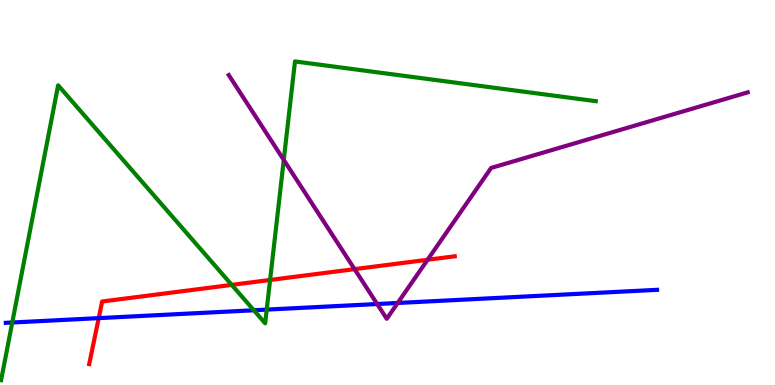[{'lines': ['blue', 'red'], 'intersections': [{'x': 1.27, 'y': 1.74}]}, {'lines': ['green', 'red'], 'intersections': [{'x': 2.99, 'y': 2.6}, {'x': 3.49, 'y': 2.73}]}, {'lines': ['purple', 'red'], 'intersections': [{'x': 4.57, 'y': 3.01}, {'x': 5.52, 'y': 3.25}]}, {'lines': ['blue', 'green'], 'intersections': [{'x': 0.158, 'y': 1.62}, {'x': 3.28, 'y': 1.94}, {'x': 3.44, 'y': 1.96}]}, {'lines': ['blue', 'purple'], 'intersections': [{'x': 4.87, 'y': 2.1}, {'x': 5.13, 'y': 2.13}]}, {'lines': ['green', 'purple'], 'intersections': [{'x': 3.66, 'y': 5.85}]}]